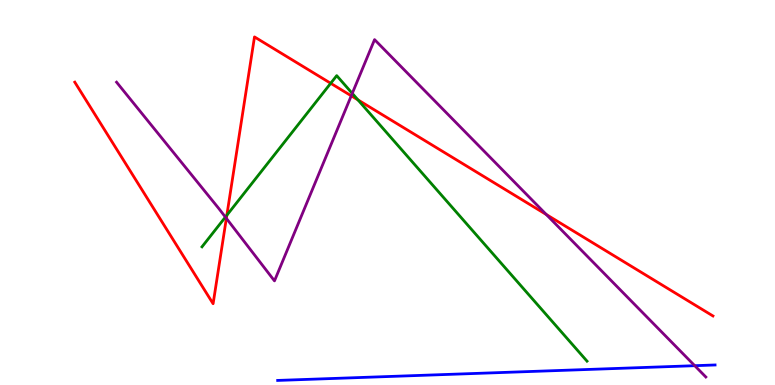[{'lines': ['blue', 'red'], 'intersections': []}, {'lines': ['green', 'red'], 'intersections': [{'x': 2.93, 'y': 4.41}, {'x': 4.27, 'y': 7.84}, {'x': 4.62, 'y': 7.41}]}, {'lines': ['purple', 'red'], 'intersections': [{'x': 2.92, 'y': 4.33}, {'x': 4.53, 'y': 7.51}, {'x': 7.05, 'y': 4.43}]}, {'lines': ['blue', 'green'], 'intersections': []}, {'lines': ['blue', 'purple'], 'intersections': [{'x': 8.96, 'y': 0.502}]}, {'lines': ['green', 'purple'], 'intersections': [{'x': 2.91, 'y': 4.36}, {'x': 4.55, 'y': 7.57}]}]